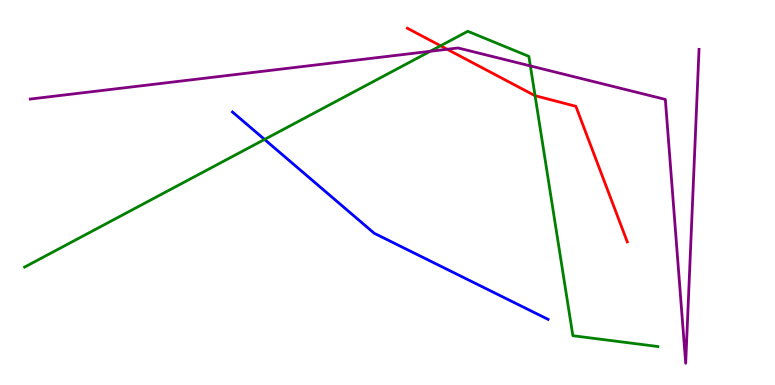[{'lines': ['blue', 'red'], 'intersections': []}, {'lines': ['green', 'red'], 'intersections': [{'x': 5.68, 'y': 8.81}, {'x': 6.9, 'y': 7.51}]}, {'lines': ['purple', 'red'], 'intersections': [{'x': 5.77, 'y': 8.72}]}, {'lines': ['blue', 'green'], 'intersections': [{'x': 3.41, 'y': 6.38}]}, {'lines': ['blue', 'purple'], 'intersections': []}, {'lines': ['green', 'purple'], 'intersections': [{'x': 5.55, 'y': 8.67}, {'x': 6.84, 'y': 8.29}]}]